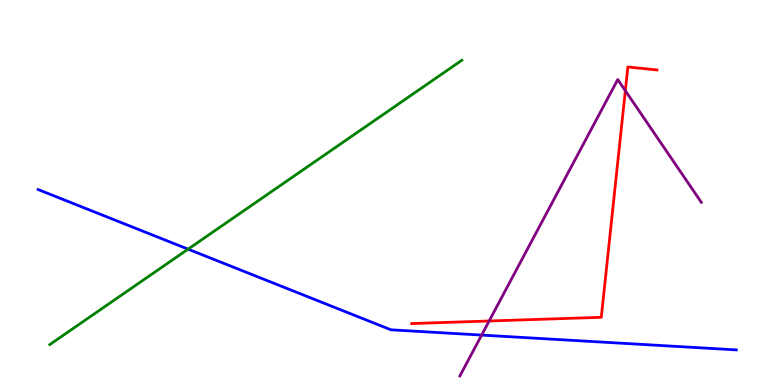[{'lines': ['blue', 'red'], 'intersections': []}, {'lines': ['green', 'red'], 'intersections': []}, {'lines': ['purple', 'red'], 'intersections': [{'x': 6.31, 'y': 1.66}, {'x': 8.07, 'y': 7.64}]}, {'lines': ['blue', 'green'], 'intersections': [{'x': 2.43, 'y': 3.53}]}, {'lines': ['blue', 'purple'], 'intersections': [{'x': 6.21, 'y': 1.3}]}, {'lines': ['green', 'purple'], 'intersections': []}]